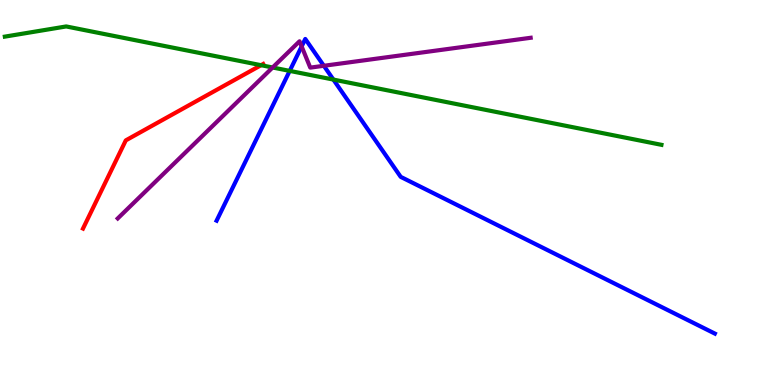[{'lines': ['blue', 'red'], 'intersections': []}, {'lines': ['green', 'red'], 'intersections': [{'x': 3.37, 'y': 8.31}]}, {'lines': ['purple', 'red'], 'intersections': []}, {'lines': ['blue', 'green'], 'intersections': [{'x': 3.74, 'y': 8.16}, {'x': 4.3, 'y': 7.93}]}, {'lines': ['blue', 'purple'], 'intersections': [{'x': 3.89, 'y': 8.79}, {'x': 4.18, 'y': 8.29}]}, {'lines': ['green', 'purple'], 'intersections': [{'x': 3.52, 'y': 8.25}]}]